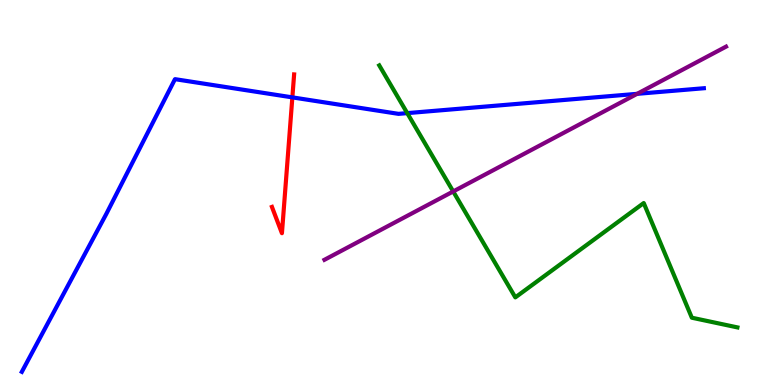[{'lines': ['blue', 'red'], 'intersections': [{'x': 3.77, 'y': 7.47}]}, {'lines': ['green', 'red'], 'intersections': []}, {'lines': ['purple', 'red'], 'intersections': []}, {'lines': ['blue', 'green'], 'intersections': [{'x': 5.25, 'y': 7.06}]}, {'lines': ['blue', 'purple'], 'intersections': [{'x': 8.22, 'y': 7.56}]}, {'lines': ['green', 'purple'], 'intersections': [{'x': 5.85, 'y': 5.03}]}]